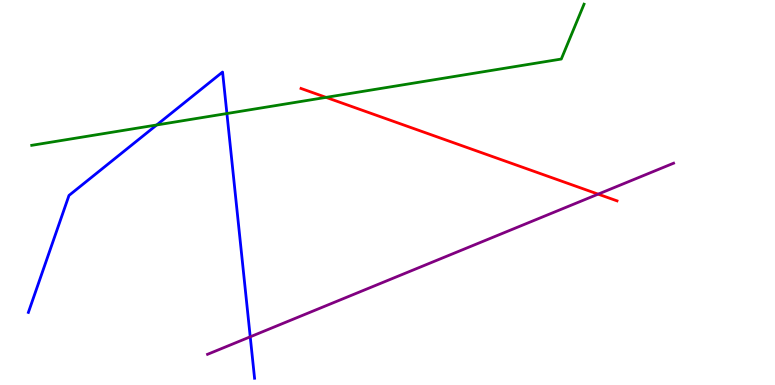[{'lines': ['blue', 'red'], 'intersections': []}, {'lines': ['green', 'red'], 'intersections': [{'x': 4.21, 'y': 7.47}]}, {'lines': ['purple', 'red'], 'intersections': [{'x': 7.72, 'y': 4.96}]}, {'lines': ['blue', 'green'], 'intersections': [{'x': 2.02, 'y': 6.75}, {'x': 2.93, 'y': 7.05}]}, {'lines': ['blue', 'purple'], 'intersections': [{'x': 3.23, 'y': 1.25}]}, {'lines': ['green', 'purple'], 'intersections': []}]